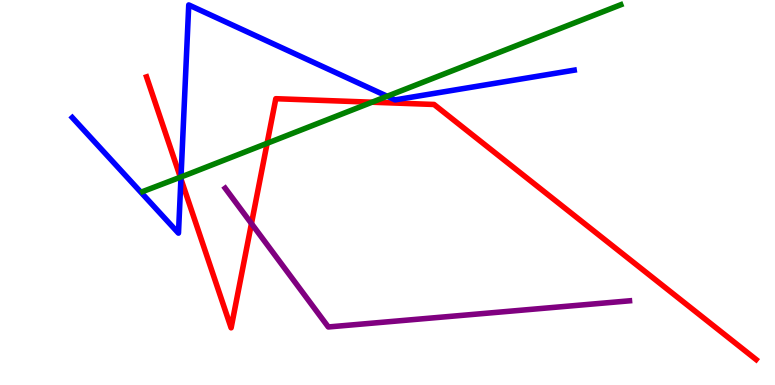[{'lines': ['blue', 'red'], 'intersections': [{'x': 2.33, 'y': 5.35}]}, {'lines': ['green', 'red'], 'intersections': [{'x': 2.33, 'y': 5.4}, {'x': 3.45, 'y': 6.28}, {'x': 4.8, 'y': 7.35}]}, {'lines': ['purple', 'red'], 'intersections': [{'x': 3.24, 'y': 4.19}]}, {'lines': ['blue', 'green'], 'intersections': [{'x': 2.34, 'y': 5.4}, {'x': 5.0, 'y': 7.5}]}, {'lines': ['blue', 'purple'], 'intersections': []}, {'lines': ['green', 'purple'], 'intersections': []}]